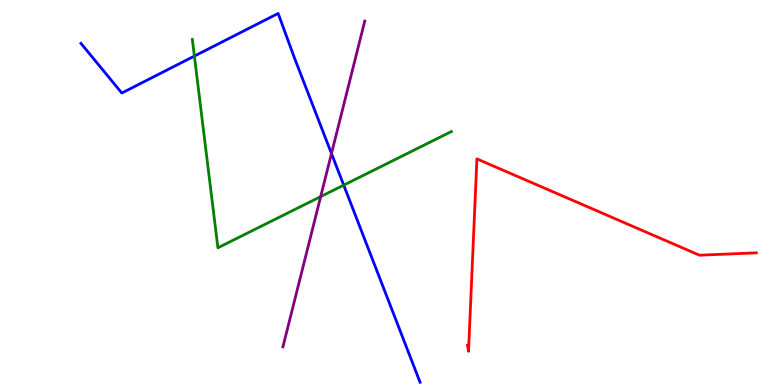[{'lines': ['blue', 'red'], 'intersections': []}, {'lines': ['green', 'red'], 'intersections': []}, {'lines': ['purple', 'red'], 'intersections': []}, {'lines': ['blue', 'green'], 'intersections': [{'x': 2.51, 'y': 8.54}, {'x': 4.44, 'y': 5.19}]}, {'lines': ['blue', 'purple'], 'intersections': [{'x': 4.28, 'y': 6.01}]}, {'lines': ['green', 'purple'], 'intersections': [{'x': 4.14, 'y': 4.89}]}]